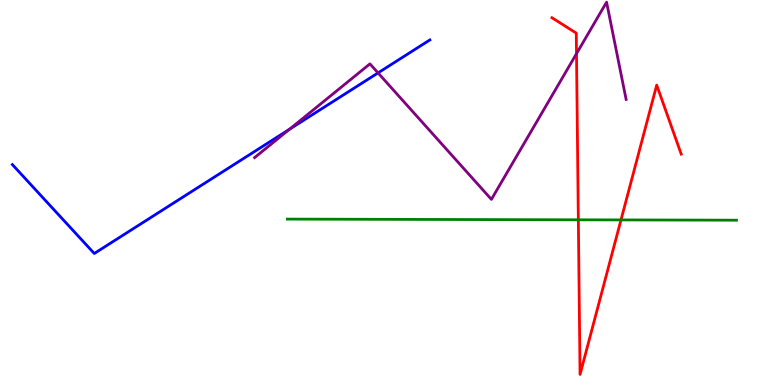[{'lines': ['blue', 'red'], 'intersections': []}, {'lines': ['green', 'red'], 'intersections': [{'x': 7.46, 'y': 4.29}, {'x': 8.01, 'y': 4.29}]}, {'lines': ['purple', 'red'], 'intersections': [{'x': 7.44, 'y': 8.61}]}, {'lines': ['blue', 'green'], 'intersections': []}, {'lines': ['blue', 'purple'], 'intersections': [{'x': 3.73, 'y': 6.64}, {'x': 4.88, 'y': 8.11}]}, {'lines': ['green', 'purple'], 'intersections': []}]